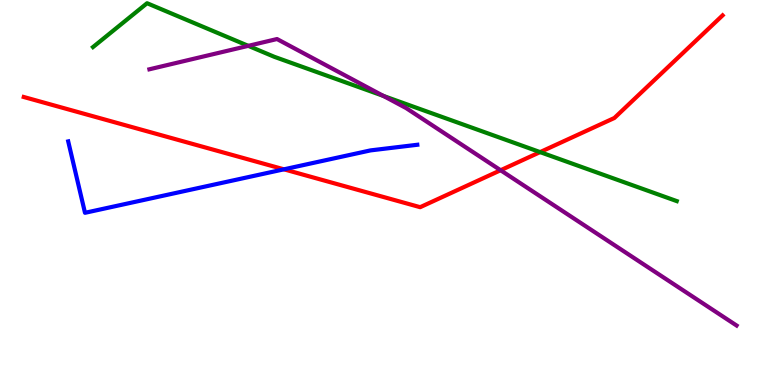[{'lines': ['blue', 'red'], 'intersections': [{'x': 3.66, 'y': 5.6}]}, {'lines': ['green', 'red'], 'intersections': [{'x': 6.97, 'y': 6.05}]}, {'lines': ['purple', 'red'], 'intersections': [{'x': 6.46, 'y': 5.58}]}, {'lines': ['blue', 'green'], 'intersections': []}, {'lines': ['blue', 'purple'], 'intersections': []}, {'lines': ['green', 'purple'], 'intersections': [{'x': 3.2, 'y': 8.81}, {'x': 4.95, 'y': 7.51}]}]